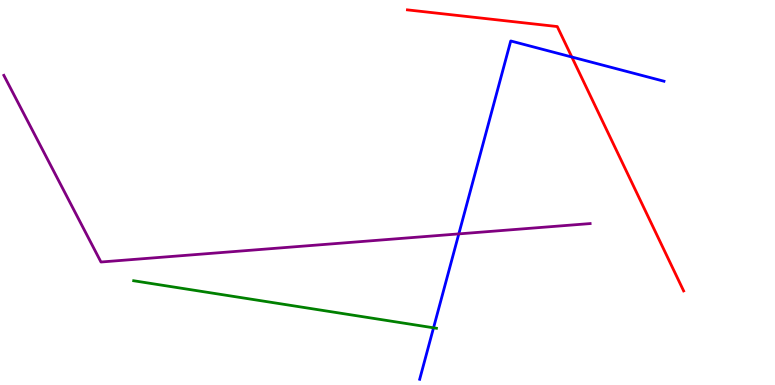[{'lines': ['blue', 'red'], 'intersections': [{'x': 7.38, 'y': 8.52}]}, {'lines': ['green', 'red'], 'intersections': []}, {'lines': ['purple', 'red'], 'intersections': []}, {'lines': ['blue', 'green'], 'intersections': [{'x': 5.59, 'y': 1.49}]}, {'lines': ['blue', 'purple'], 'intersections': [{'x': 5.92, 'y': 3.92}]}, {'lines': ['green', 'purple'], 'intersections': []}]